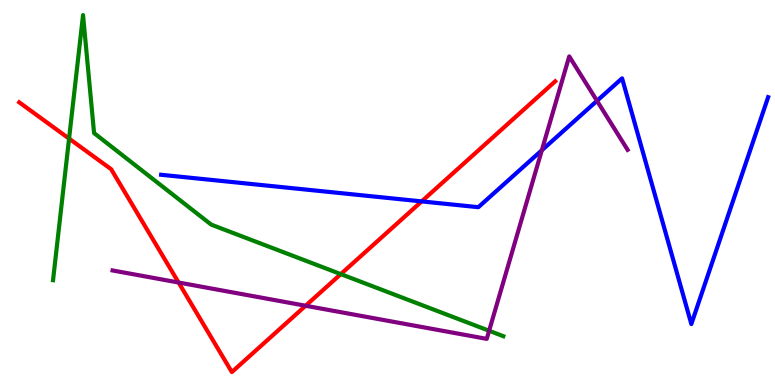[{'lines': ['blue', 'red'], 'intersections': [{'x': 5.44, 'y': 4.77}]}, {'lines': ['green', 'red'], 'intersections': [{'x': 0.891, 'y': 6.4}, {'x': 4.4, 'y': 2.88}]}, {'lines': ['purple', 'red'], 'intersections': [{'x': 2.3, 'y': 2.66}, {'x': 3.94, 'y': 2.06}]}, {'lines': ['blue', 'green'], 'intersections': []}, {'lines': ['blue', 'purple'], 'intersections': [{'x': 6.99, 'y': 6.1}, {'x': 7.7, 'y': 7.38}]}, {'lines': ['green', 'purple'], 'intersections': [{'x': 6.31, 'y': 1.41}]}]